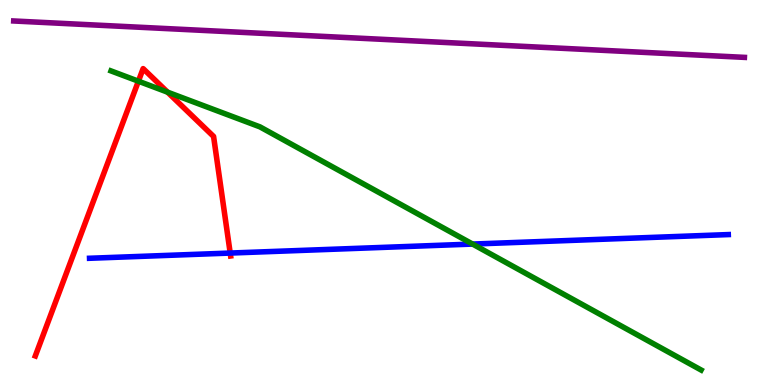[{'lines': ['blue', 'red'], 'intersections': [{'x': 2.97, 'y': 3.43}]}, {'lines': ['green', 'red'], 'intersections': [{'x': 1.79, 'y': 7.89}, {'x': 2.16, 'y': 7.61}]}, {'lines': ['purple', 'red'], 'intersections': []}, {'lines': ['blue', 'green'], 'intersections': [{'x': 6.1, 'y': 3.66}]}, {'lines': ['blue', 'purple'], 'intersections': []}, {'lines': ['green', 'purple'], 'intersections': []}]